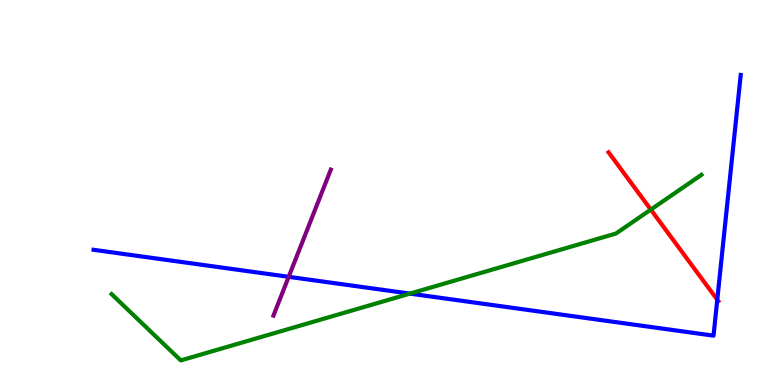[{'lines': ['blue', 'red'], 'intersections': [{'x': 9.26, 'y': 2.22}]}, {'lines': ['green', 'red'], 'intersections': [{'x': 8.4, 'y': 4.56}]}, {'lines': ['purple', 'red'], 'intersections': []}, {'lines': ['blue', 'green'], 'intersections': [{'x': 5.29, 'y': 2.37}]}, {'lines': ['blue', 'purple'], 'intersections': [{'x': 3.73, 'y': 2.81}]}, {'lines': ['green', 'purple'], 'intersections': []}]